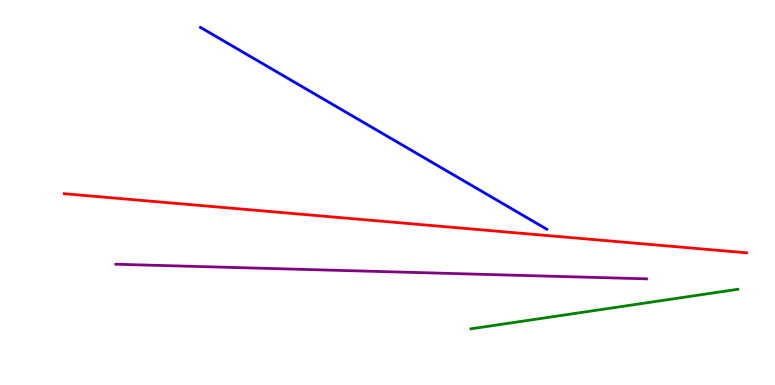[{'lines': ['blue', 'red'], 'intersections': []}, {'lines': ['green', 'red'], 'intersections': []}, {'lines': ['purple', 'red'], 'intersections': []}, {'lines': ['blue', 'green'], 'intersections': []}, {'lines': ['blue', 'purple'], 'intersections': []}, {'lines': ['green', 'purple'], 'intersections': []}]